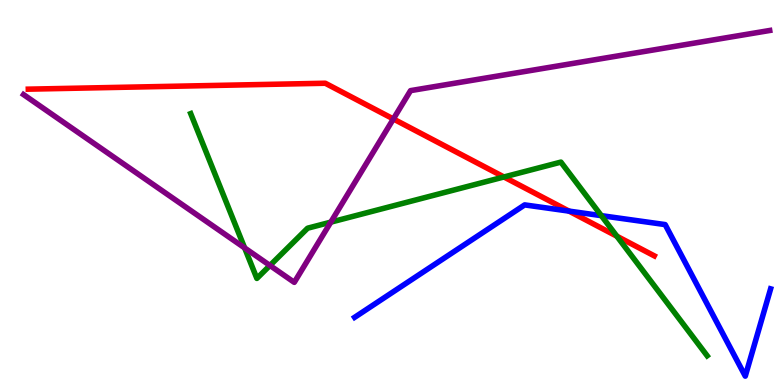[{'lines': ['blue', 'red'], 'intersections': [{'x': 7.34, 'y': 4.52}]}, {'lines': ['green', 'red'], 'intersections': [{'x': 6.5, 'y': 5.4}, {'x': 7.96, 'y': 3.86}]}, {'lines': ['purple', 'red'], 'intersections': [{'x': 5.08, 'y': 6.91}]}, {'lines': ['blue', 'green'], 'intersections': [{'x': 7.76, 'y': 4.4}]}, {'lines': ['blue', 'purple'], 'intersections': []}, {'lines': ['green', 'purple'], 'intersections': [{'x': 3.16, 'y': 3.56}, {'x': 3.48, 'y': 3.1}, {'x': 4.27, 'y': 4.23}]}]